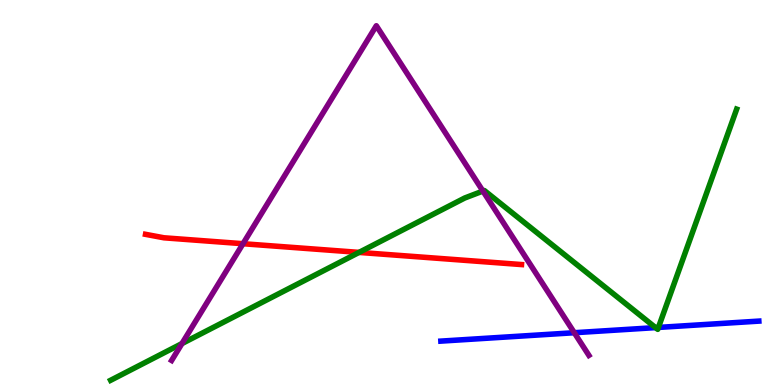[{'lines': ['blue', 'red'], 'intersections': []}, {'lines': ['green', 'red'], 'intersections': [{'x': 4.63, 'y': 3.44}]}, {'lines': ['purple', 'red'], 'intersections': [{'x': 3.14, 'y': 3.67}]}, {'lines': ['blue', 'green'], 'intersections': [{'x': 8.46, 'y': 1.49}, {'x': 8.5, 'y': 1.5}]}, {'lines': ['blue', 'purple'], 'intersections': [{'x': 7.41, 'y': 1.36}]}, {'lines': ['green', 'purple'], 'intersections': [{'x': 2.35, 'y': 1.08}, {'x': 6.23, 'y': 5.04}]}]